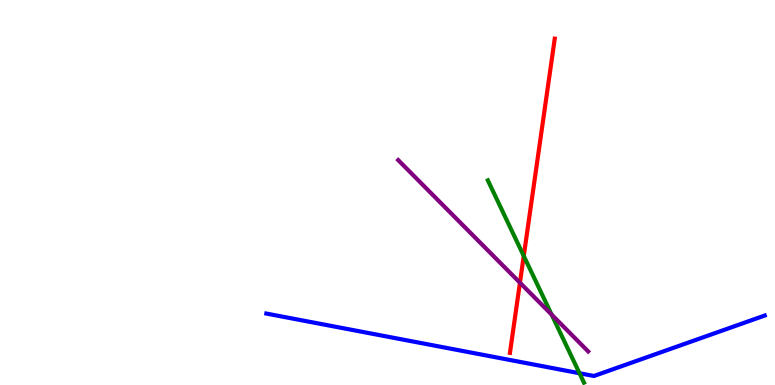[{'lines': ['blue', 'red'], 'intersections': []}, {'lines': ['green', 'red'], 'intersections': [{'x': 6.76, 'y': 3.35}]}, {'lines': ['purple', 'red'], 'intersections': [{'x': 6.71, 'y': 2.66}]}, {'lines': ['blue', 'green'], 'intersections': [{'x': 7.48, 'y': 0.305}]}, {'lines': ['blue', 'purple'], 'intersections': []}, {'lines': ['green', 'purple'], 'intersections': [{'x': 7.12, 'y': 1.83}]}]